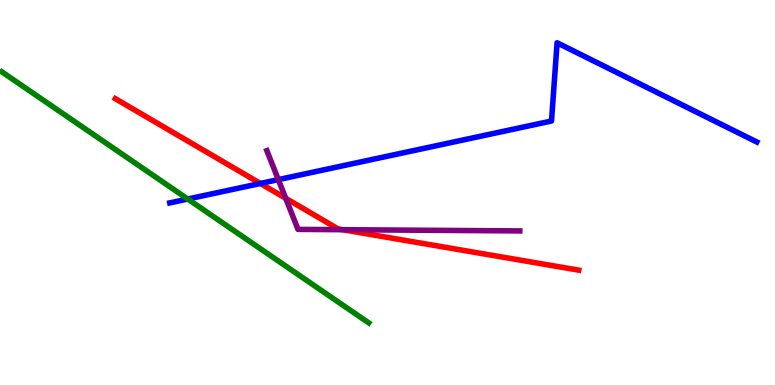[{'lines': ['blue', 'red'], 'intersections': [{'x': 3.36, 'y': 5.23}]}, {'lines': ['green', 'red'], 'intersections': []}, {'lines': ['purple', 'red'], 'intersections': [{'x': 3.69, 'y': 4.85}, {'x': 4.42, 'y': 4.03}]}, {'lines': ['blue', 'green'], 'intersections': [{'x': 2.42, 'y': 4.83}]}, {'lines': ['blue', 'purple'], 'intersections': [{'x': 3.59, 'y': 5.33}]}, {'lines': ['green', 'purple'], 'intersections': []}]